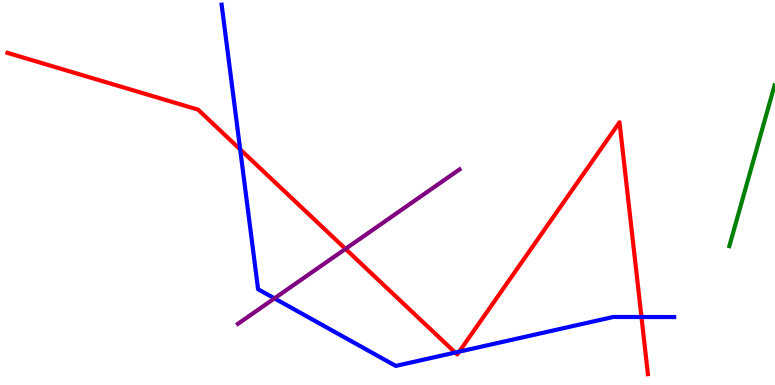[{'lines': ['blue', 'red'], 'intersections': [{'x': 3.1, 'y': 6.12}, {'x': 5.87, 'y': 0.843}, {'x': 5.93, 'y': 0.867}, {'x': 8.28, 'y': 1.77}]}, {'lines': ['green', 'red'], 'intersections': []}, {'lines': ['purple', 'red'], 'intersections': [{'x': 4.46, 'y': 3.54}]}, {'lines': ['blue', 'green'], 'intersections': []}, {'lines': ['blue', 'purple'], 'intersections': [{'x': 3.54, 'y': 2.25}]}, {'lines': ['green', 'purple'], 'intersections': []}]